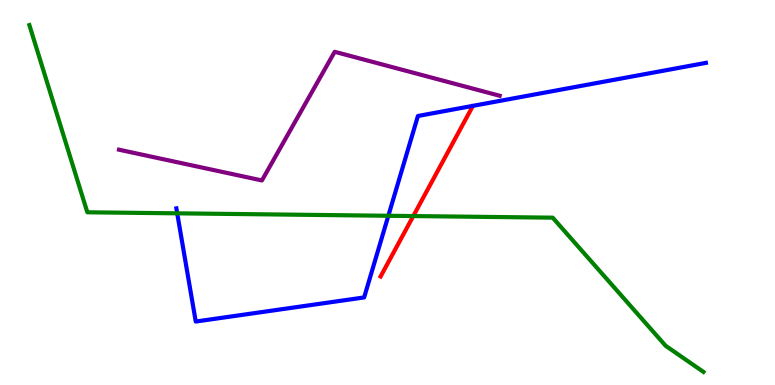[{'lines': ['blue', 'red'], 'intersections': []}, {'lines': ['green', 'red'], 'intersections': [{'x': 5.33, 'y': 4.39}]}, {'lines': ['purple', 'red'], 'intersections': []}, {'lines': ['blue', 'green'], 'intersections': [{'x': 2.29, 'y': 4.46}, {'x': 5.01, 'y': 4.4}]}, {'lines': ['blue', 'purple'], 'intersections': []}, {'lines': ['green', 'purple'], 'intersections': []}]